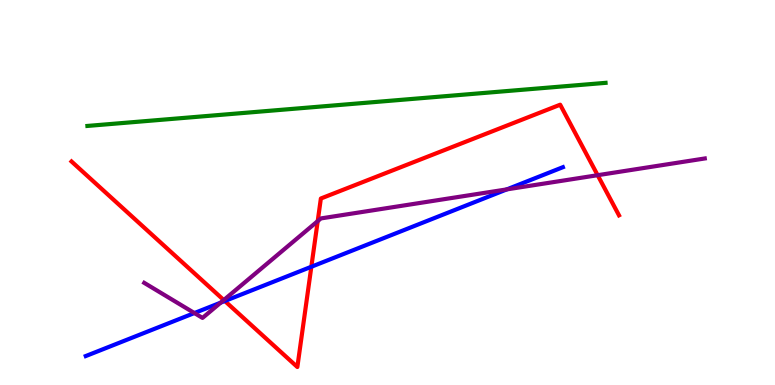[{'lines': ['blue', 'red'], 'intersections': [{'x': 2.9, 'y': 2.18}, {'x': 4.02, 'y': 3.07}]}, {'lines': ['green', 'red'], 'intersections': []}, {'lines': ['purple', 'red'], 'intersections': [{'x': 2.89, 'y': 2.21}, {'x': 4.1, 'y': 4.26}, {'x': 7.71, 'y': 5.45}]}, {'lines': ['blue', 'green'], 'intersections': []}, {'lines': ['blue', 'purple'], 'intersections': [{'x': 2.51, 'y': 1.87}, {'x': 2.85, 'y': 2.14}, {'x': 6.54, 'y': 5.08}]}, {'lines': ['green', 'purple'], 'intersections': []}]